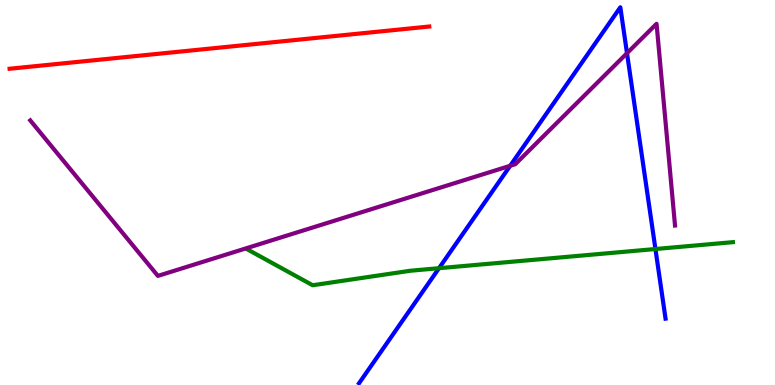[{'lines': ['blue', 'red'], 'intersections': []}, {'lines': ['green', 'red'], 'intersections': []}, {'lines': ['purple', 'red'], 'intersections': []}, {'lines': ['blue', 'green'], 'intersections': [{'x': 5.66, 'y': 3.03}, {'x': 8.46, 'y': 3.53}]}, {'lines': ['blue', 'purple'], 'intersections': [{'x': 6.58, 'y': 5.69}, {'x': 8.09, 'y': 8.62}]}, {'lines': ['green', 'purple'], 'intersections': []}]